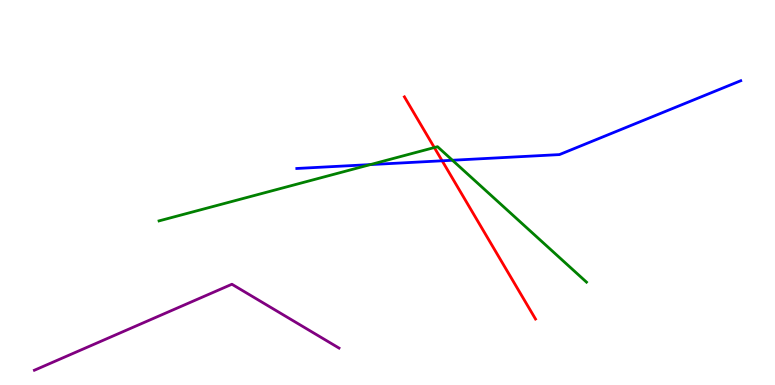[{'lines': ['blue', 'red'], 'intersections': [{'x': 5.71, 'y': 5.82}]}, {'lines': ['green', 'red'], 'intersections': [{'x': 5.6, 'y': 6.17}]}, {'lines': ['purple', 'red'], 'intersections': []}, {'lines': ['blue', 'green'], 'intersections': [{'x': 4.78, 'y': 5.72}, {'x': 5.84, 'y': 5.84}]}, {'lines': ['blue', 'purple'], 'intersections': []}, {'lines': ['green', 'purple'], 'intersections': []}]